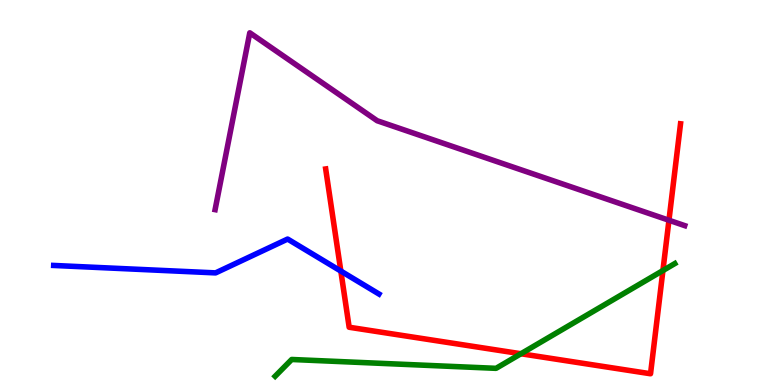[{'lines': ['blue', 'red'], 'intersections': [{'x': 4.4, 'y': 2.96}]}, {'lines': ['green', 'red'], 'intersections': [{'x': 6.72, 'y': 0.812}, {'x': 8.55, 'y': 2.97}]}, {'lines': ['purple', 'red'], 'intersections': [{'x': 8.63, 'y': 4.28}]}, {'lines': ['blue', 'green'], 'intersections': []}, {'lines': ['blue', 'purple'], 'intersections': []}, {'lines': ['green', 'purple'], 'intersections': []}]